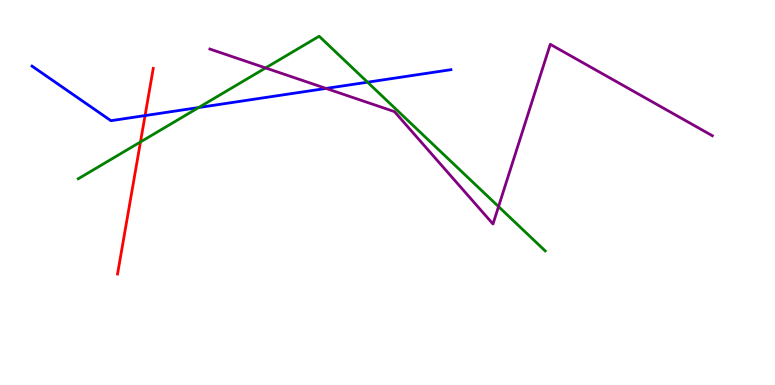[{'lines': ['blue', 'red'], 'intersections': [{'x': 1.87, 'y': 7.0}]}, {'lines': ['green', 'red'], 'intersections': [{'x': 1.81, 'y': 6.31}]}, {'lines': ['purple', 'red'], 'intersections': []}, {'lines': ['blue', 'green'], 'intersections': [{'x': 2.56, 'y': 7.21}, {'x': 4.74, 'y': 7.86}]}, {'lines': ['blue', 'purple'], 'intersections': [{'x': 4.21, 'y': 7.7}]}, {'lines': ['green', 'purple'], 'intersections': [{'x': 3.43, 'y': 8.24}, {'x': 6.43, 'y': 4.63}]}]